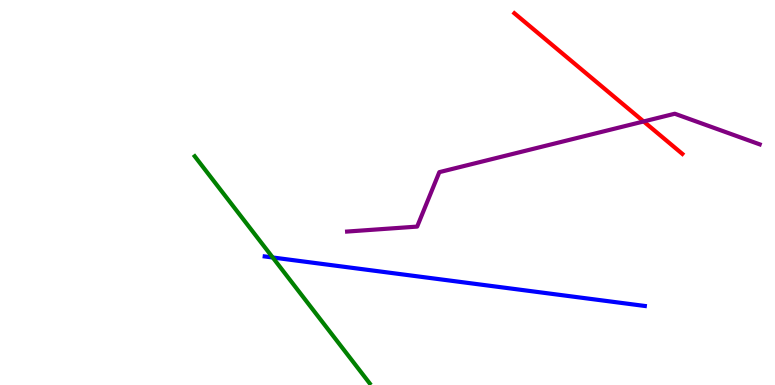[{'lines': ['blue', 'red'], 'intersections': []}, {'lines': ['green', 'red'], 'intersections': []}, {'lines': ['purple', 'red'], 'intersections': [{'x': 8.3, 'y': 6.85}]}, {'lines': ['blue', 'green'], 'intersections': [{'x': 3.52, 'y': 3.31}]}, {'lines': ['blue', 'purple'], 'intersections': []}, {'lines': ['green', 'purple'], 'intersections': []}]